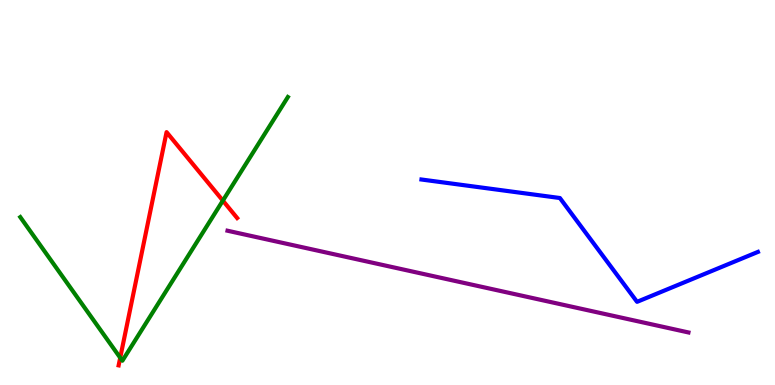[{'lines': ['blue', 'red'], 'intersections': []}, {'lines': ['green', 'red'], 'intersections': [{'x': 1.55, 'y': 0.708}, {'x': 2.88, 'y': 4.79}]}, {'lines': ['purple', 'red'], 'intersections': []}, {'lines': ['blue', 'green'], 'intersections': []}, {'lines': ['blue', 'purple'], 'intersections': []}, {'lines': ['green', 'purple'], 'intersections': []}]